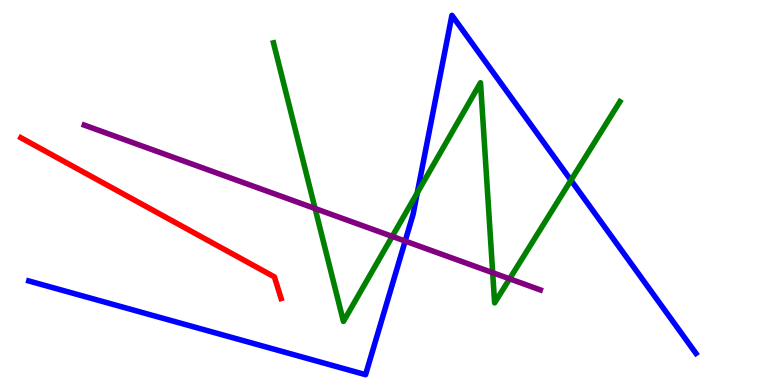[{'lines': ['blue', 'red'], 'intersections': []}, {'lines': ['green', 'red'], 'intersections': []}, {'lines': ['purple', 'red'], 'intersections': []}, {'lines': ['blue', 'green'], 'intersections': [{'x': 5.38, 'y': 4.99}, {'x': 7.37, 'y': 5.32}]}, {'lines': ['blue', 'purple'], 'intersections': [{'x': 5.23, 'y': 3.74}]}, {'lines': ['green', 'purple'], 'intersections': [{'x': 4.07, 'y': 4.58}, {'x': 5.06, 'y': 3.86}, {'x': 6.36, 'y': 2.92}, {'x': 6.58, 'y': 2.76}]}]